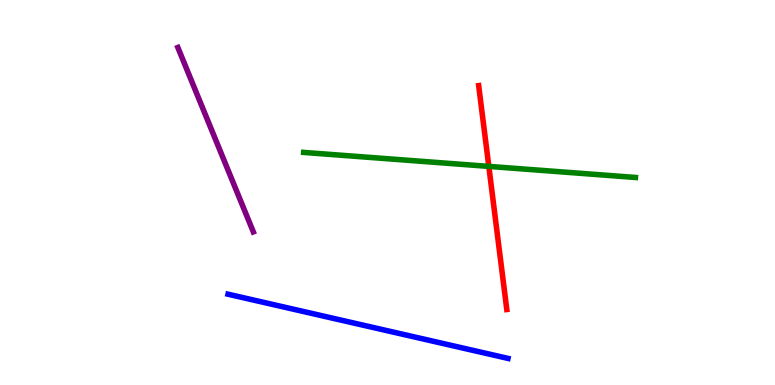[{'lines': ['blue', 'red'], 'intersections': []}, {'lines': ['green', 'red'], 'intersections': [{'x': 6.31, 'y': 5.68}]}, {'lines': ['purple', 'red'], 'intersections': []}, {'lines': ['blue', 'green'], 'intersections': []}, {'lines': ['blue', 'purple'], 'intersections': []}, {'lines': ['green', 'purple'], 'intersections': []}]